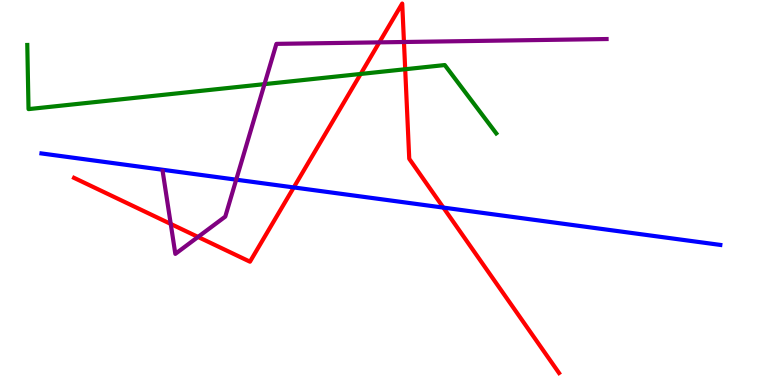[{'lines': ['blue', 'red'], 'intersections': [{'x': 3.79, 'y': 5.13}, {'x': 5.72, 'y': 4.61}]}, {'lines': ['green', 'red'], 'intersections': [{'x': 4.65, 'y': 8.08}, {'x': 5.23, 'y': 8.2}]}, {'lines': ['purple', 'red'], 'intersections': [{'x': 2.2, 'y': 4.18}, {'x': 2.56, 'y': 3.85}, {'x': 4.89, 'y': 8.9}, {'x': 5.21, 'y': 8.91}]}, {'lines': ['blue', 'green'], 'intersections': []}, {'lines': ['blue', 'purple'], 'intersections': [{'x': 3.05, 'y': 5.33}]}, {'lines': ['green', 'purple'], 'intersections': [{'x': 3.41, 'y': 7.81}]}]